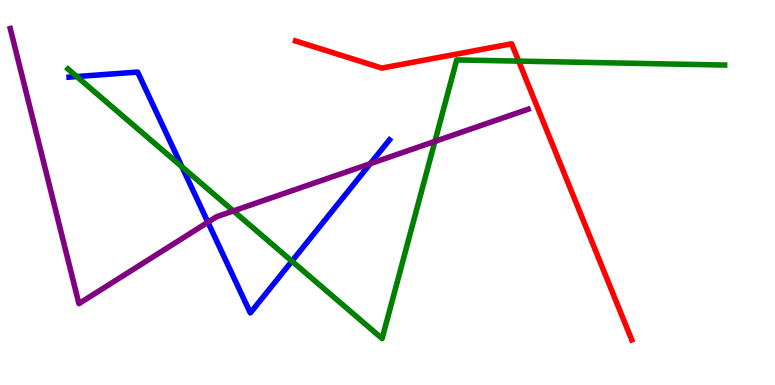[{'lines': ['blue', 'red'], 'intersections': []}, {'lines': ['green', 'red'], 'intersections': [{'x': 6.69, 'y': 8.41}]}, {'lines': ['purple', 'red'], 'intersections': []}, {'lines': ['blue', 'green'], 'intersections': [{'x': 0.991, 'y': 8.01}, {'x': 2.35, 'y': 5.67}, {'x': 3.77, 'y': 3.22}]}, {'lines': ['blue', 'purple'], 'intersections': [{'x': 2.68, 'y': 4.23}, {'x': 4.78, 'y': 5.75}]}, {'lines': ['green', 'purple'], 'intersections': [{'x': 3.01, 'y': 4.52}, {'x': 5.61, 'y': 6.33}]}]